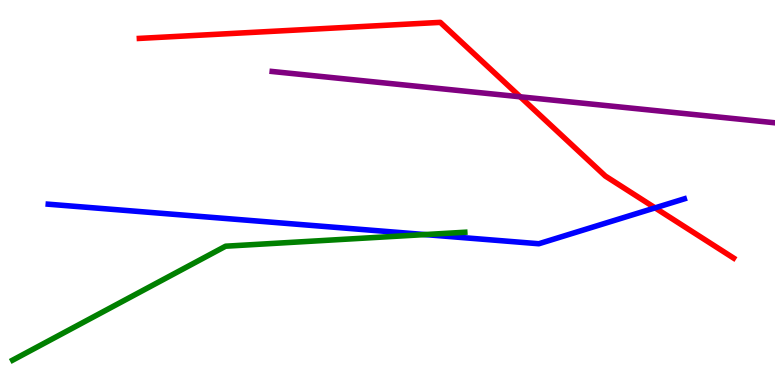[{'lines': ['blue', 'red'], 'intersections': [{'x': 8.45, 'y': 4.6}]}, {'lines': ['green', 'red'], 'intersections': []}, {'lines': ['purple', 'red'], 'intersections': [{'x': 6.71, 'y': 7.49}]}, {'lines': ['blue', 'green'], 'intersections': [{'x': 5.48, 'y': 3.91}]}, {'lines': ['blue', 'purple'], 'intersections': []}, {'lines': ['green', 'purple'], 'intersections': []}]